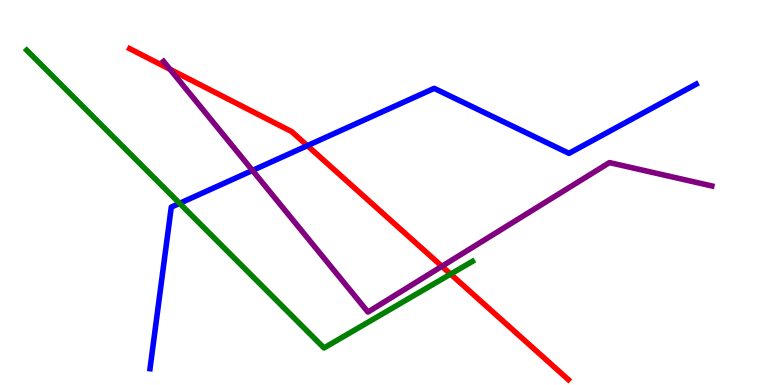[{'lines': ['blue', 'red'], 'intersections': [{'x': 3.97, 'y': 6.22}]}, {'lines': ['green', 'red'], 'intersections': [{'x': 5.81, 'y': 2.88}]}, {'lines': ['purple', 'red'], 'intersections': [{'x': 2.19, 'y': 8.2}, {'x': 5.7, 'y': 3.08}]}, {'lines': ['blue', 'green'], 'intersections': [{'x': 2.32, 'y': 4.72}]}, {'lines': ['blue', 'purple'], 'intersections': [{'x': 3.26, 'y': 5.57}]}, {'lines': ['green', 'purple'], 'intersections': []}]